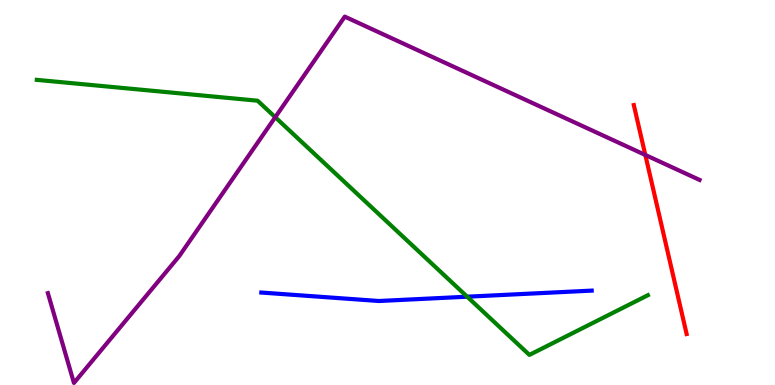[{'lines': ['blue', 'red'], 'intersections': []}, {'lines': ['green', 'red'], 'intersections': []}, {'lines': ['purple', 'red'], 'intersections': [{'x': 8.33, 'y': 5.98}]}, {'lines': ['blue', 'green'], 'intersections': [{'x': 6.03, 'y': 2.29}]}, {'lines': ['blue', 'purple'], 'intersections': []}, {'lines': ['green', 'purple'], 'intersections': [{'x': 3.55, 'y': 6.96}]}]